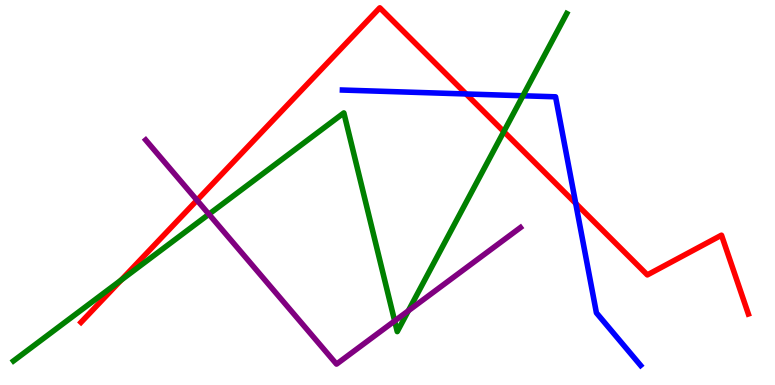[{'lines': ['blue', 'red'], 'intersections': [{'x': 6.01, 'y': 7.56}, {'x': 7.43, 'y': 4.72}]}, {'lines': ['green', 'red'], 'intersections': [{'x': 1.56, 'y': 2.72}, {'x': 6.5, 'y': 6.58}]}, {'lines': ['purple', 'red'], 'intersections': [{'x': 2.54, 'y': 4.8}]}, {'lines': ['blue', 'green'], 'intersections': [{'x': 6.75, 'y': 7.51}]}, {'lines': ['blue', 'purple'], 'intersections': []}, {'lines': ['green', 'purple'], 'intersections': [{'x': 2.7, 'y': 4.44}, {'x': 5.09, 'y': 1.66}, {'x': 5.27, 'y': 1.93}]}]